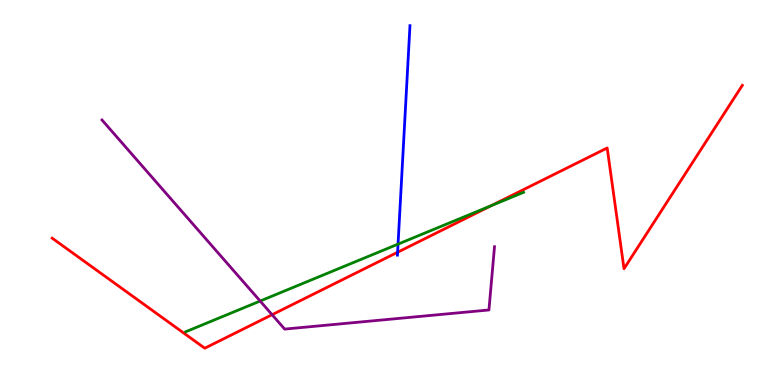[{'lines': ['blue', 'red'], 'intersections': [{'x': 5.13, 'y': 3.45}]}, {'lines': ['green', 'red'], 'intersections': [{'x': 6.34, 'y': 4.66}]}, {'lines': ['purple', 'red'], 'intersections': [{'x': 3.51, 'y': 1.83}]}, {'lines': ['blue', 'green'], 'intersections': [{'x': 5.14, 'y': 3.66}]}, {'lines': ['blue', 'purple'], 'intersections': []}, {'lines': ['green', 'purple'], 'intersections': [{'x': 3.36, 'y': 2.18}]}]